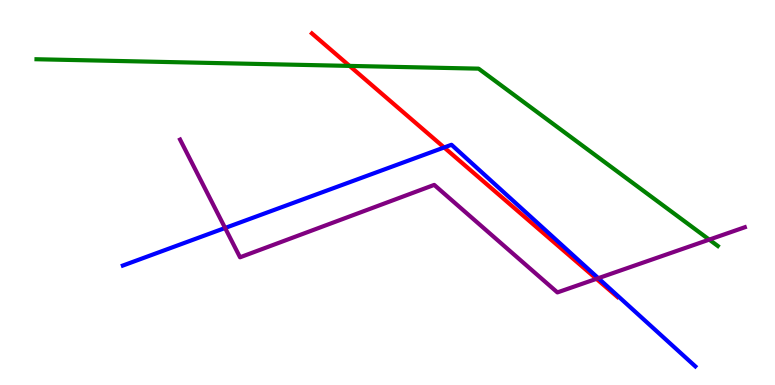[{'lines': ['blue', 'red'], 'intersections': [{'x': 5.73, 'y': 6.17}]}, {'lines': ['green', 'red'], 'intersections': [{'x': 4.51, 'y': 8.29}]}, {'lines': ['purple', 'red'], 'intersections': [{'x': 7.7, 'y': 2.76}]}, {'lines': ['blue', 'green'], 'intersections': []}, {'lines': ['blue', 'purple'], 'intersections': [{'x': 2.9, 'y': 4.08}, {'x': 7.72, 'y': 2.77}]}, {'lines': ['green', 'purple'], 'intersections': [{'x': 9.15, 'y': 3.78}]}]